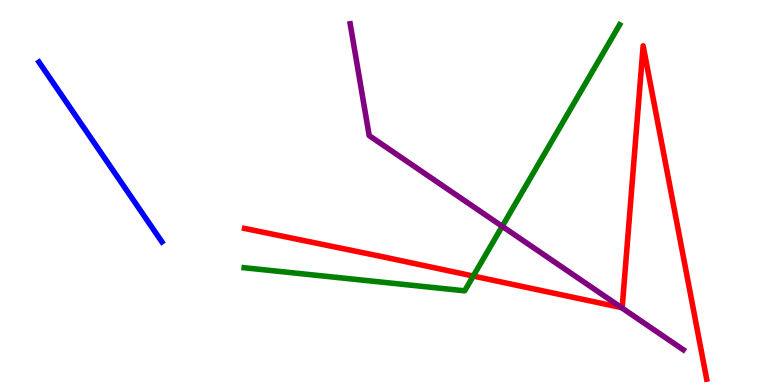[{'lines': ['blue', 'red'], 'intersections': []}, {'lines': ['green', 'red'], 'intersections': [{'x': 6.11, 'y': 2.83}]}, {'lines': ['purple', 'red'], 'intersections': [{'x': 8.02, 'y': 2.01}]}, {'lines': ['blue', 'green'], 'intersections': []}, {'lines': ['blue', 'purple'], 'intersections': []}, {'lines': ['green', 'purple'], 'intersections': [{'x': 6.48, 'y': 4.12}]}]